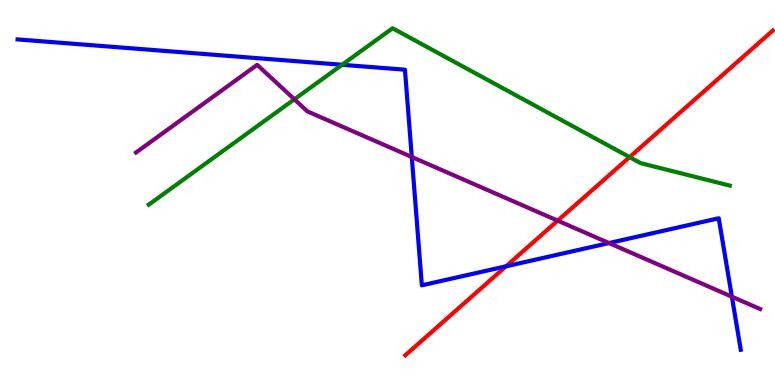[{'lines': ['blue', 'red'], 'intersections': [{'x': 6.53, 'y': 3.08}]}, {'lines': ['green', 'red'], 'intersections': [{'x': 8.12, 'y': 5.92}]}, {'lines': ['purple', 'red'], 'intersections': [{'x': 7.2, 'y': 4.27}]}, {'lines': ['blue', 'green'], 'intersections': [{'x': 4.41, 'y': 8.32}]}, {'lines': ['blue', 'purple'], 'intersections': [{'x': 5.31, 'y': 5.92}, {'x': 7.86, 'y': 3.69}, {'x': 9.44, 'y': 2.29}]}, {'lines': ['green', 'purple'], 'intersections': [{'x': 3.8, 'y': 7.42}]}]